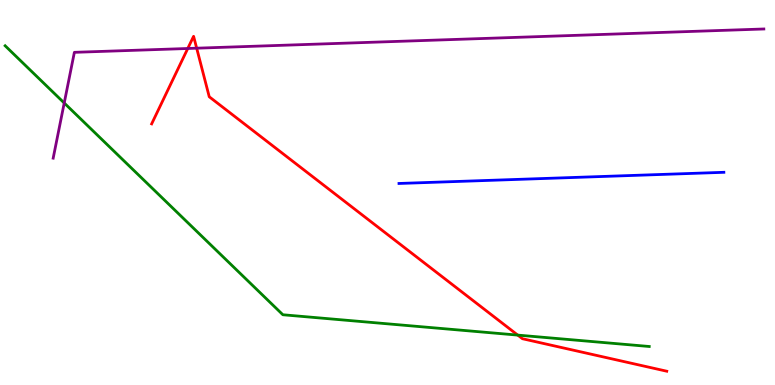[{'lines': ['blue', 'red'], 'intersections': []}, {'lines': ['green', 'red'], 'intersections': [{'x': 6.68, 'y': 1.3}]}, {'lines': ['purple', 'red'], 'intersections': [{'x': 2.42, 'y': 8.74}, {'x': 2.54, 'y': 8.75}]}, {'lines': ['blue', 'green'], 'intersections': []}, {'lines': ['blue', 'purple'], 'intersections': []}, {'lines': ['green', 'purple'], 'intersections': [{'x': 0.829, 'y': 7.32}]}]